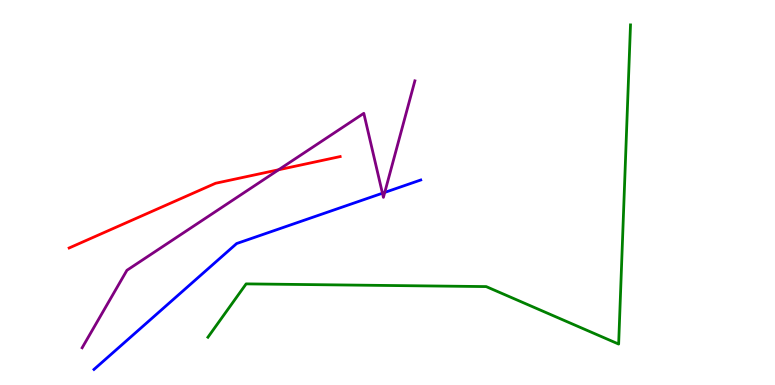[{'lines': ['blue', 'red'], 'intersections': []}, {'lines': ['green', 'red'], 'intersections': []}, {'lines': ['purple', 'red'], 'intersections': [{'x': 3.6, 'y': 5.59}]}, {'lines': ['blue', 'green'], 'intersections': []}, {'lines': ['blue', 'purple'], 'intersections': [{'x': 4.93, 'y': 4.98}, {'x': 4.96, 'y': 5.0}]}, {'lines': ['green', 'purple'], 'intersections': []}]